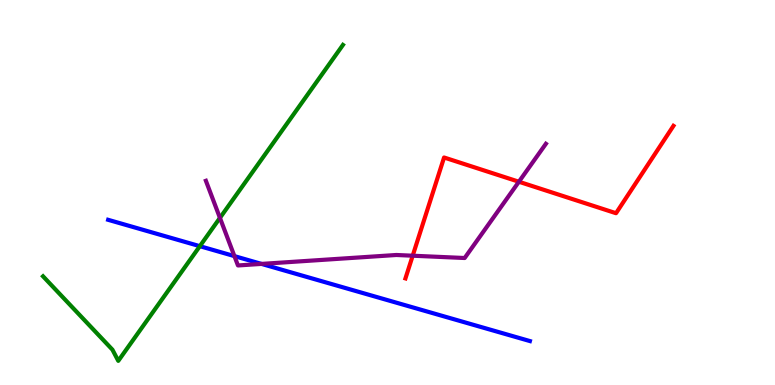[{'lines': ['blue', 'red'], 'intersections': []}, {'lines': ['green', 'red'], 'intersections': []}, {'lines': ['purple', 'red'], 'intersections': [{'x': 5.33, 'y': 3.36}, {'x': 6.7, 'y': 5.28}]}, {'lines': ['blue', 'green'], 'intersections': [{'x': 2.58, 'y': 3.61}]}, {'lines': ['blue', 'purple'], 'intersections': [{'x': 3.02, 'y': 3.35}, {'x': 3.37, 'y': 3.15}]}, {'lines': ['green', 'purple'], 'intersections': [{'x': 2.84, 'y': 4.34}]}]